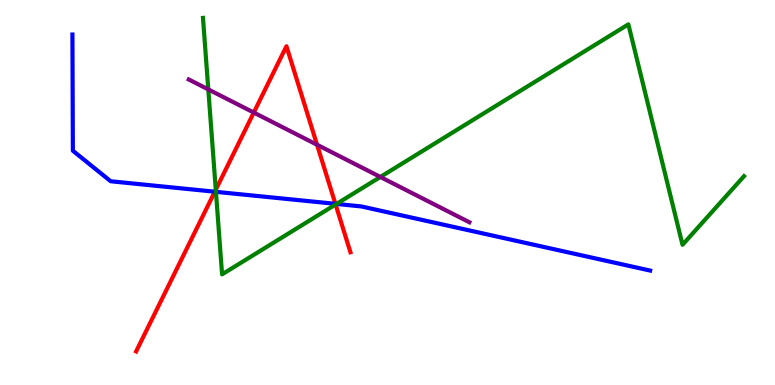[{'lines': ['blue', 'red'], 'intersections': [{'x': 2.77, 'y': 5.02}, {'x': 4.33, 'y': 4.71}]}, {'lines': ['green', 'red'], 'intersections': [{'x': 2.78, 'y': 5.07}, {'x': 4.33, 'y': 4.69}]}, {'lines': ['purple', 'red'], 'intersections': [{'x': 3.27, 'y': 7.08}, {'x': 4.09, 'y': 6.24}]}, {'lines': ['blue', 'green'], 'intersections': [{'x': 2.79, 'y': 5.02}, {'x': 4.34, 'y': 4.7}]}, {'lines': ['blue', 'purple'], 'intersections': []}, {'lines': ['green', 'purple'], 'intersections': [{'x': 2.69, 'y': 7.68}, {'x': 4.91, 'y': 5.4}]}]